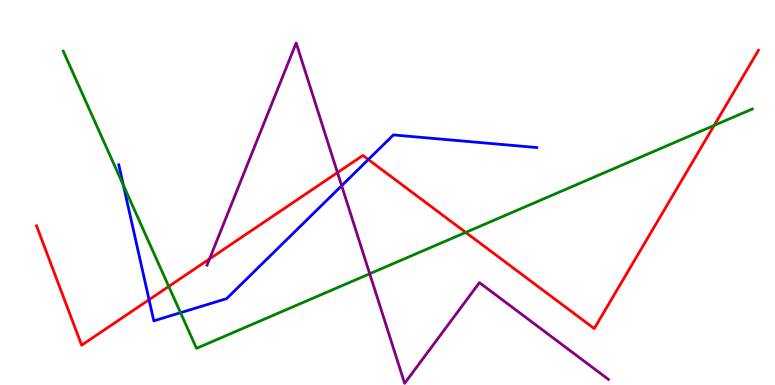[{'lines': ['blue', 'red'], 'intersections': [{'x': 1.92, 'y': 2.22}, {'x': 4.75, 'y': 5.86}]}, {'lines': ['green', 'red'], 'intersections': [{'x': 2.18, 'y': 2.56}, {'x': 6.01, 'y': 3.96}, {'x': 9.21, 'y': 6.74}]}, {'lines': ['purple', 'red'], 'intersections': [{'x': 2.7, 'y': 3.27}, {'x': 4.35, 'y': 5.52}]}, {'lines': ['blue', 'green'], 'intersections': [{'x': 1.59, 'y': 5.19}, {'x': 2.33, 'y': 1.88}]}, {'lines': ['blue', 'purple'], 'intersections': [{'x': 4.41, 'y': 5.18}]}, {'lines': ['green', 'purple'], 'intersections': [{'x': 4.77, 'y': 2.89}]}]